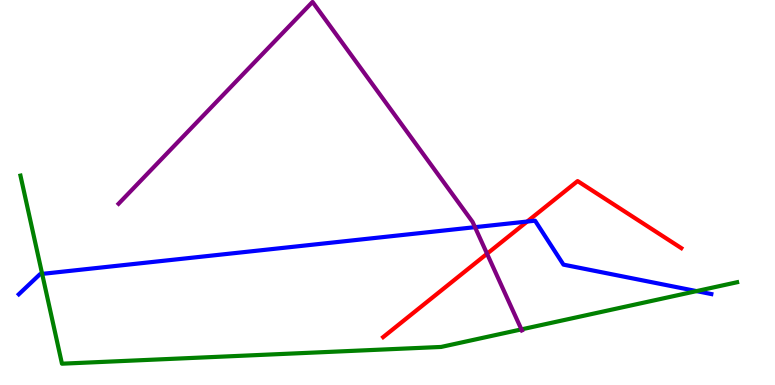[{'lines': ['blue', 'red'], 'intersections': [{'x': 6.8, 'y': 4.25}]}, {'lines': ['green', 'red'], 'intersections': []}, {'lines': ['purple', 'red'], 'intersections': [{'x': 6.28, 'y': 3.41}]}, {'lines': ['blue', 'green'], 'intersections': [{'x': 0.544, 'y': 2.89}, {'x': 8.99, 'y': 2.44}]}, {'lines': ['blue', 'purple'], 'intersections': [{'x': 6.13, 'y': 4.1}]}, {'lines': ['green', 'purple'], 'intersections': [{'x': 6.73, 'y': 1.44}]}]